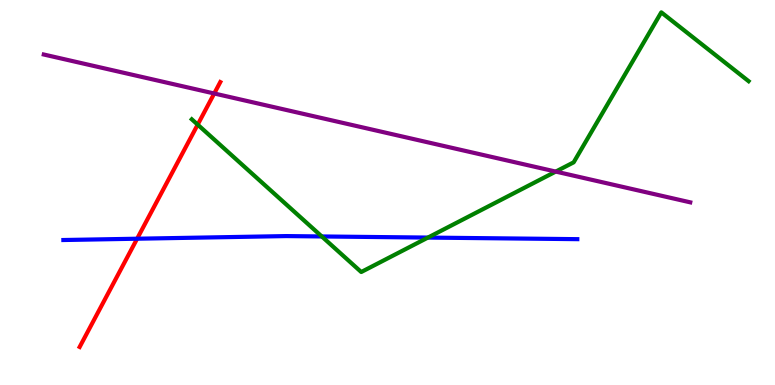[{'lines': ['blue', 'red'], 'intersections': [{'x': 1.77, 'y': 3.8}]}, {'lines': ['green', 'red'], 'intersections': [{'x': 2.55, 'y': 6.76}]}, {'lines': ['purple', 'red'], 'intersections': [{'x': 2.76, 'y': 7.57}]}, {'lines': ['blue', 'green'], 'intersections': [{'x': 4.15, 'y': 3.86}, {'x': 5.52, 'y': 3.83}]}, {'lines': ['blue', 'purple'], 'intersections': []}, {'lines': ['green', 'purple'], 'intersections': [{'x': 7.17, 'y': 5.54}]}]